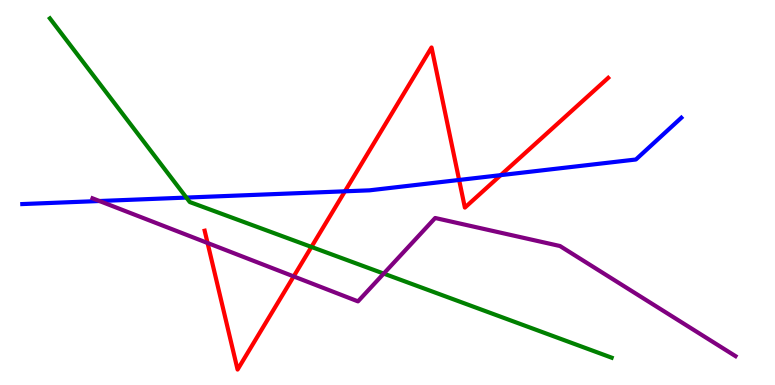[{'lines': ['blue', 'red'], 'intersections': [{'x': 4.45, 'y': 5.03}, {'x': 5.92, 'y': 5.33}, {'x': 6.46, 'y': 5.45}]}, {'lines': ['green', 'red'], 'intersections': [{'x': 4.02, 'y': 3.59}]}, {'lines': ['purple', 'red'], 'intersections': [{'x': 2.68, 'y': 3.69}, {'x': 3.79, 'y': 2.82}]}, {'lines': ['blue', 'green'], 'intersections': [{'x': 2.4, 'y': 4.87}]}, {'lines': ['blue', 'purple'], 'intersections': [{'x': 1.28, 'y': 4.78}]}, {'lines': ['green', 'purple'], 'intersections': [{'x': 4.95, 'y': 2.89}]}]